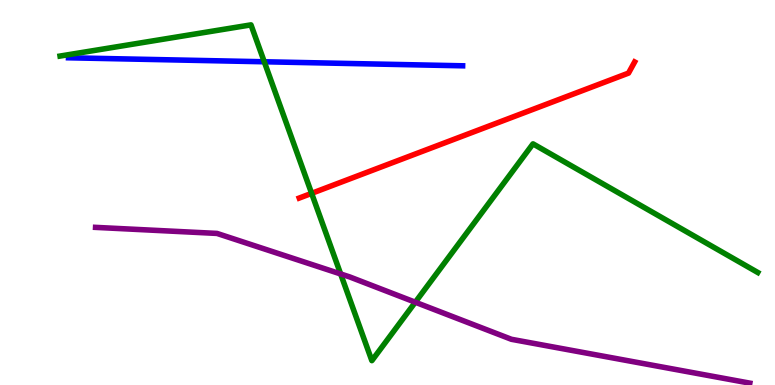[{'lines': ['blue', 'red'], 'intersections': []}, {'lines': ['green', 'red'], 'intersections': [{'x': 4.02, 'y': 4.98}]}, {'lines': ['purple', 'red'], 'intersections': []}, {'lines': ['blue', 'green'], 'intersections': [{'x': 3.41, 'y': 8.4}]}, {'lines': ['blue', 'purple'], 'intersections': []}, {'lines': ['green', 'purple'], 'intersections': [{'x': 4.4, 'y': 2.88}, {'x': 5.36, 'y': 2.15}]}]